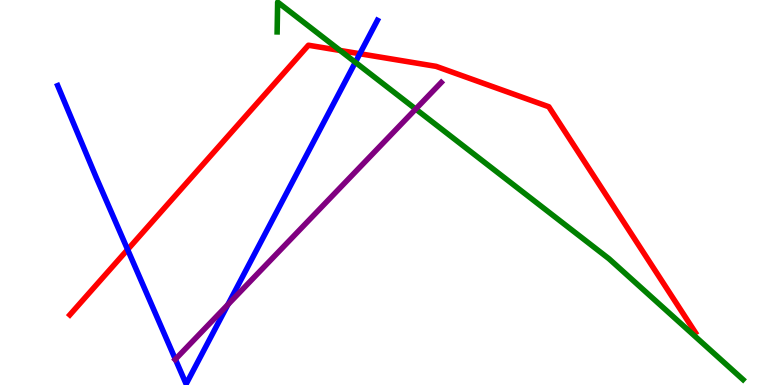[{'lines': ['blue', 'red'], 'intersections': [{'x': 1.65, 'y': 3.52}, {'x': 4.64, 'y': 8.6}]}, {'lines': ['green', 'red'], 'intersections': [{'x': 4.39, 'y': 8.69}]}, {'lines': ['purple', 'red'], 'intersections': []}, {'lines': ['blue', 'green'], 'intersections': [{'x': 4.59, 'y': 8.38}]}, {'lines': ['blue', 'purple'], 'intersections': [{'x': 2.26, 'y': 0.668}, {'x': 2.94, 'y': 2.09}]}, {'lines': ['green', 'purple'], 'intersections': [{'x': 5.36, 'y': 7.17}]}]